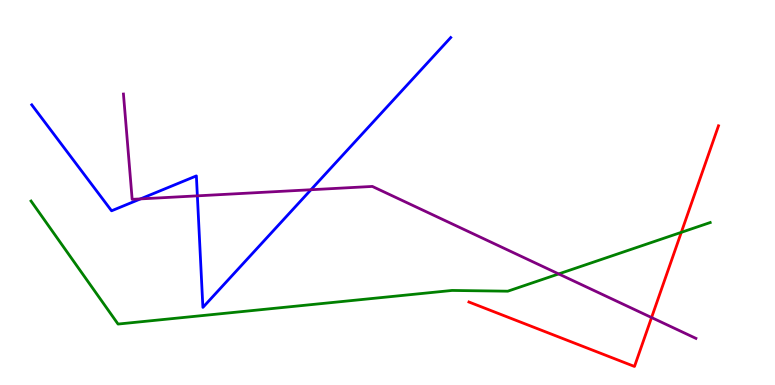[{'lines': ['blue', 'red'], 'intersections': []}, {'lines': ['green', 'red'], 'intersections': [{'x': 8.79, 'y': 3.97}]}, {'lines': ['purple', 'red'], 'intersections': [{'x': 8.41, 'y': 1.75}]}, {'lines': ['blue', 'green'], 'intersections': []}, {'lines': ['blue', 'purple'], 'intersections': [{'x': 1.81, 'y': 4.83}, {'x': 2.55, 'y': 4.91}, {'x': 4.01, 'y': 5.07}]}, {'lines': ['green', 'purple'], 'intersections': [{'x': 7.21, 'y': 2.88}]}]